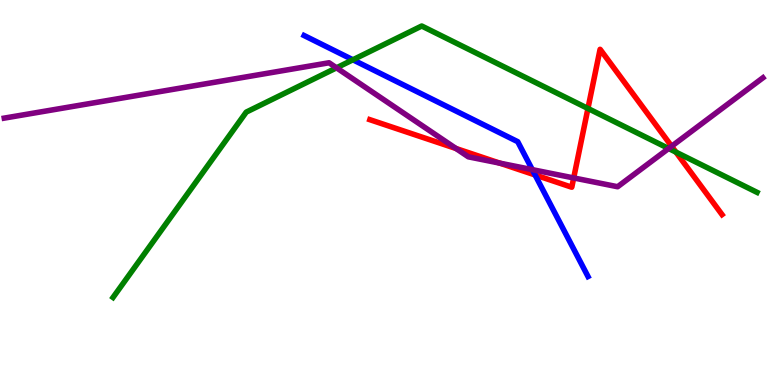[{'lines': ['blue', 'red'], 'intersections': [{'x': 6.9, 'y': 5.46}]}, {'lines': ['green', 'red'], 'intersections': [{'x': 7.59, 'y': 7.18}, {'x': 8.72, 'y': 6.05}]}, {'lines': ['purple', 'red'], 'intersections': [{'x': 5.88, 'y': 6.14}, {'x': 6.45, 'y': 5.76}, {'x': 7.4, 'y': 5.38}, {'x': 8.67, 'y': 6.2}]}, {'lines': ['blue', 'green'], 'intersections': [{'x': 4.55, 'y': 8.45}]}, {'lines': ['blue', 'purple'], 'intersections': [{'x': 6.87, 'y': 5.59}]}, {'lines': ['green', 'purple'], 'intersections': [{'x': 4.34, 'y': 8.24}, {'x': 8.63, 'y': 6.14}]}]